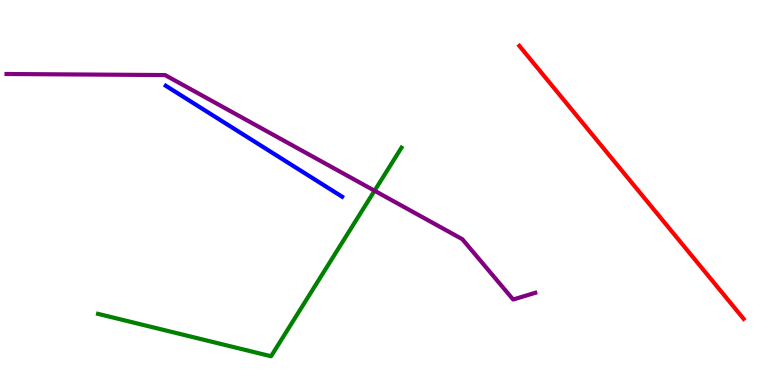[{'lines': ['blue', 'red'], 'intersections': []}, {'lines': ['green', 'red'], 'intersections': []}, {'lines': ['purple', 'red'], 'intersections': []}, {'lines': ['blue', 'green'], 'intersections': []}, {'lines': ['blue', 'purple'], 'intersections': []}, {'lines': ['green', 'purple'], 'intersections': [{'x': 4.83, 'y': 5.05}]}]